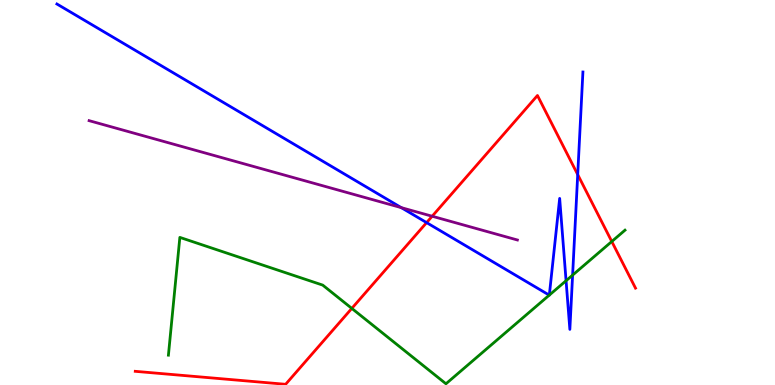[{'lines': ['blue', 'red'], 'intersections': [{'x': 5.5, 'y': 4.22}, {'x': 7.45, 'y': 5.47}]}, {'lines': ['green', 'red'], 'intersections': [{'x': 4.54, 'y': 1.99}, {'x': 7.89, 'y': 3.73}]}, {'lines': ['purple', 'red'], 'intersections': [{'x': 5.58, 'y': 4.38}]}, {'lines': ['blue', 'green'], 'intersections': [{'x': 7.09, 'y': 2.33}, {'x': 7.09, 'y': 2.34}, {'x': 7.3, 'y': 2.71}, {'x': 7.39, 'y': 2.85}]}, {'lines': ['blue', 'purple'], 'intersections': [{'x': 5.18, 'y': 4.61}]}, {'lines': ['green', 'purple'], 'intersections': []}]